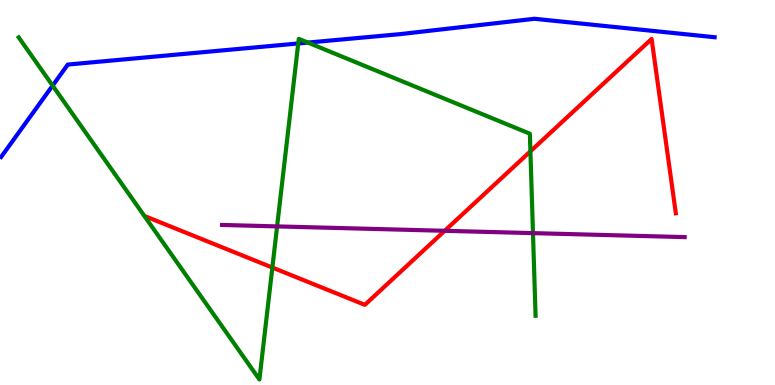[{'lines': ['blue', 'red'], 'intersections': []}, {'lines': ['green', 'red'], 'intersections': [{'x': 3.51, 'y': 3.05}, {'x': 6.84, 'y': 6.07}]}, {'lines': ['purple', 'red'], 'intersections': [{'x': 5.74, 'y': 4.01}]}, {'lines': ['blue', 'green'], 'intersections': [{'x': 0.679, 'y': 7.78}, {'x': 3.85, 'y': 8.87}, {'x': 3.97, 'y': 8.89}]}, {'lines': ['blue', 'purple'], 'intersections': []}, {'lines': ['green', 'purple'], 'intersections': [{'x': 3.58, 'y': 4.12}, {'x': 6.88, 'y': 3.94}]}]